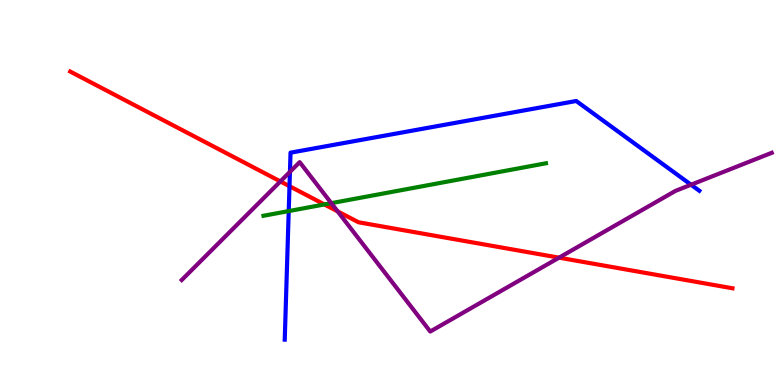[{'lines': ['blue', 'red'], 'intersections': [{'x': 3.74, 'y': 5.16}]}, {'lines': ['green', 'red'], 'intersections': [{'x': 4.19, 'y': 4.69}]}, {'lines': ['purple', 'red'], 'intersections': [{'x': 3.62, 'y': 5.29}, {'x': 4.36, 'y': 4.51}, {'x': 7.21, 'y': 3.31}]}, {'lines': ['blue', 'green'], 'intersections': [{'x': 3.73, 'y': 4.52}]}, {'lines': ['blue', 'purple'], 'intersections': [{'x': 3.74, 'y': 5.54}, {'x': 8.92, 'y': 5.2}]}, {'lines': ['green', 'purple'], 'intersections': [{'x': 4.27, 'y': 4.72}]}]